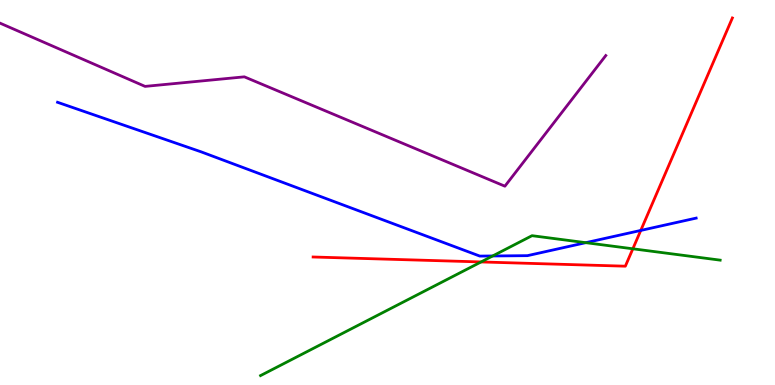[{'lines': ['blue', 'red'], 'intersections': [{'x': 8.27, 'y': 4.01}]}, {'lines': ['green', 'red'], 'intersections': [{'x': 6.21, 'y': 3.2}, {'x': 8.17, 'y': 3.54}]}, {'lines': ['purple', 'red'], 'intersections': []}, {'lines': ['blue', 'green'], 'intersections': [{'x': 6.36, 'y': 3.35}, {'x': 7.56, 'y': 3.7}]}, {'lines': ['blue', 'purple'], 'intersections': []}, {'lines': ['green', 'purple'], 'intersections': []}]